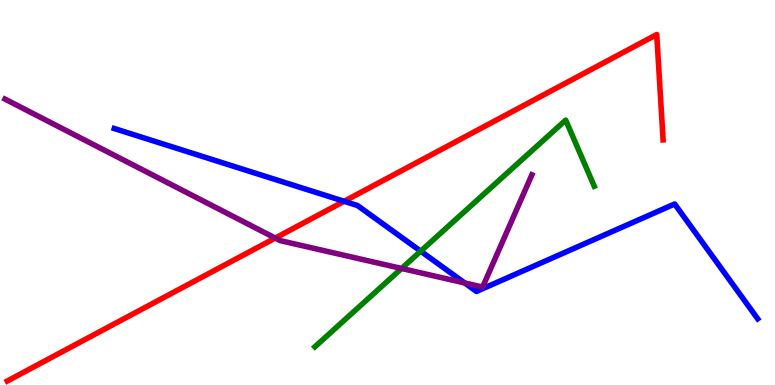[{'lines': ['blue', 'red'], 'intersections': [{'x': 4.44, 'y': 4.77}]}, {'lines': ['green', 'red'], 'intersections': []}, {'lines': ['purple', 'red'], 'intersections': [{'x': 3.55, 'y': 3.82}]}, {'lines': ['blue', 'green'], 'intersections': [{'x': 5.43, 'y': 3.48}]}, {'lines': ['blue', 'purple'], 'intersections': [{'x': 6.0, 'y': 2.65}]}, {'lines': ['green', 'purple'], 'intersections': [{'x': 5.18, 'y': 3.03}]}]